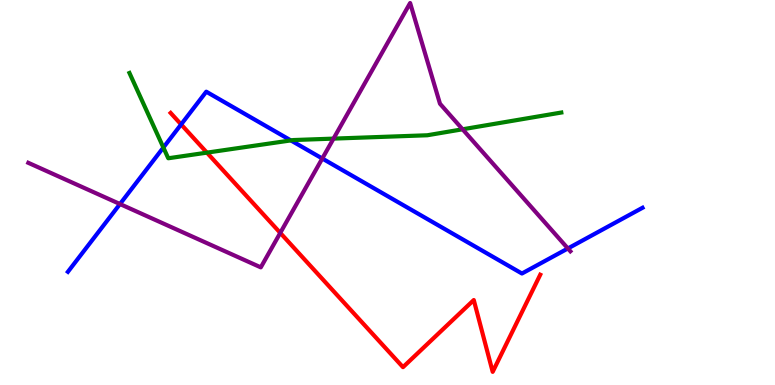[{'lines': ['blue', 'red'], 'intersections': [{'x': 2.34, 'y': 6.77}]}, {'lines': ['green', 'red'], 'intersections': [{'x': 2.67, 'y': 6.04}]}, {'lines': ['purple', 'red'], 'intersections': [{'x': 3.62, 'y': 3.95}]}, {'lines': ['blue', 'green'], 'intersections': [{'x': 2.11, 'y': 6.17}, {'x': 3.75, 'y': 6.35}]}, {'lines': ['blue', 'purple'], 'intersections': [{'x': 1.55, 'y': 4.7}, {'x': 4.16, 'y': 5.88}, {'x': 7.33, 'y': 3.55}]}, {'lines': ['green', 'purple'], 'intersections': [{'x': 4.3, 'y': 6.4}, {'x': 5.97, 'y': 6.64}]}]